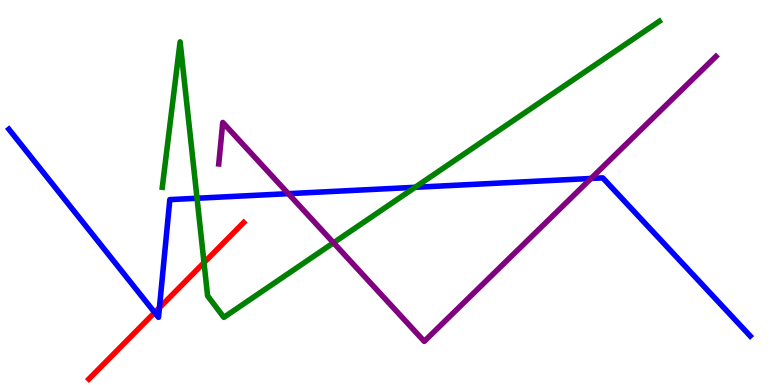[{'lines': ['blue', 'red'], 'intersections': [{'x': 2.0, 'y': 1.88}, {'x': 2.06, 'y': 2.01}]}, {'lines': ['green', 'red'], 'intersections': [{'x': 2.63, 'y': 3.18}]}, {'lines': ['purple', 'red'], 'intersections': []}, {'lines': ['blue', 'green'], 'intersections': [{'x': 2.54, 'y': 4.85}, {'x': 5.36, 'y': 5.14}]}, {'lines': ['blue', 'purple'], 'intersections': [{'x': 3.72, 'y': 4.97}, {'x': 7.63, 'y': 5.36}]}, {'lines': ['green', 'purple'], 'intersections': [{'x': 4.3, 'y': 3.69}]}]